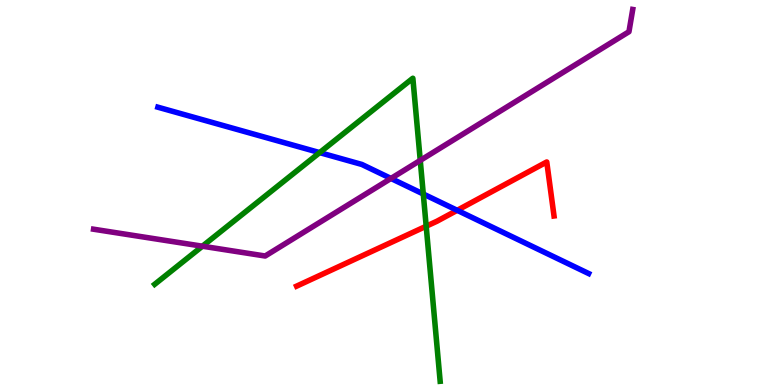[{'lines': ['blue', 'red'], 'intersections': [{'x': 5.9, 'y': 4.54}]}, {'lines': ['green', 'red'], 'intersections': [{'x': 5.5, 'y': 4.12}]}, {'lines': ['purple', 'red'], 'intersections': []}, {'lines': ['blue', 'green'], 'intersections': [{'x': 4.12, 'y': 6.04}, {'x': 5.46, 'y': 4.96}]}, {'lines': ['blue', 'purple'], 'intersections': [{'x': 5.04, 'y': 5.36}]}, {'lines': ['green', 'purple'], 'intersections': [{'x': 2.61, 'y': 3.61}, {'x': 5.42, 'y': 5.83}]}]